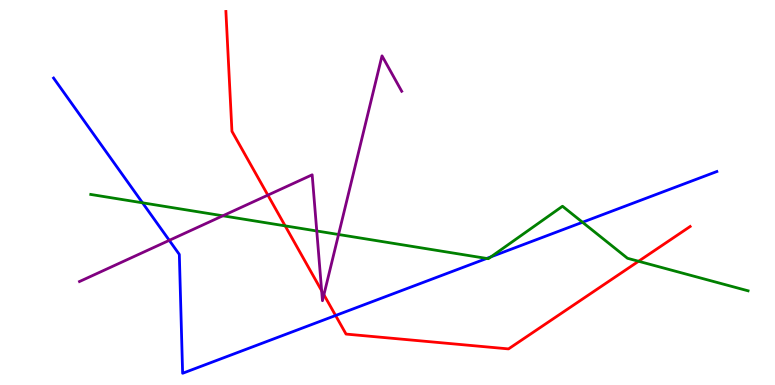[{'lines': ['blue', 'red'], 'intersections': [{'x': 4.33, 'y': 1.81}]}, {'lines': ['green', 'red'], 'intersections': [{'x': 3.68, 'y': 4.13}, {'x': 8.24, 'y': 3.21}]}, {'lines': ['purple', 'red'], 'intersections': [{'x': 3.46, 'y': 4.93}, {'x': 4.15, 'y': 2.45}, {'x': 4.18, 'y': 2.34}]}, {'lines': ['blue', 'green'], 'intersections': [{'x': 1.84, 'y': 4.73}, {'x': 6.28, 'y': 3.29}, {'x': 6.34, 'y': 3.33}, {'x': 7.52, 'y': 4.23}]}, {'lines': ['blue', 'purple'], 'intersections': [{'x': 2.18, 'y': 3.76}]}, {'lines': ['green', 'purple'], 'intersections': [{'x': 2.88, 'y': 4.4}, {'x': 4.09, 'y': 4.0}, {'x': 4.37, 'y': 3.91}]}]